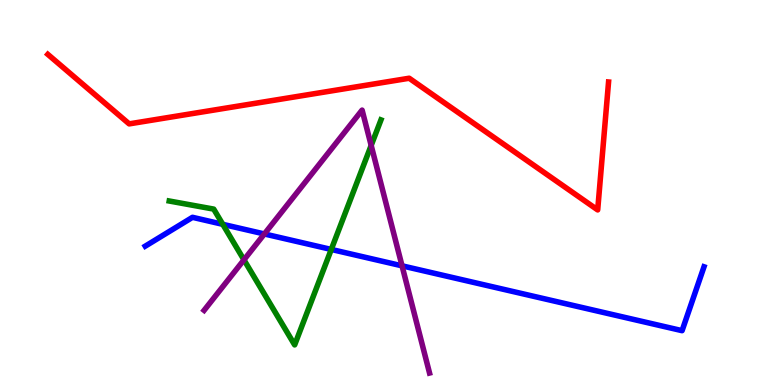[{'lines': ['blue', 'red'], 'intersections': []}, {'lines': ['green', 'red'], 'intersections': []}, {'lines': ['purple', 'red'], 'intersections': []}, {'lines': ['blue', 'green'], 'intersections': [{'x': 2.87, 'y': 4.17}, {'x': 4.27, 'y': 3.52}]}, {'lines': ['blue', 'purple'], 'intersections': [{'x': 3.41, 'y': 3.92}, {'x': 5.19, 'y': 3.1}]}, {'lines': ['green', 'purple'], 'intersections': [{'x': 3.15, 'y': 3.25}, {'x': 4.79, 'y': 6.22}]}]